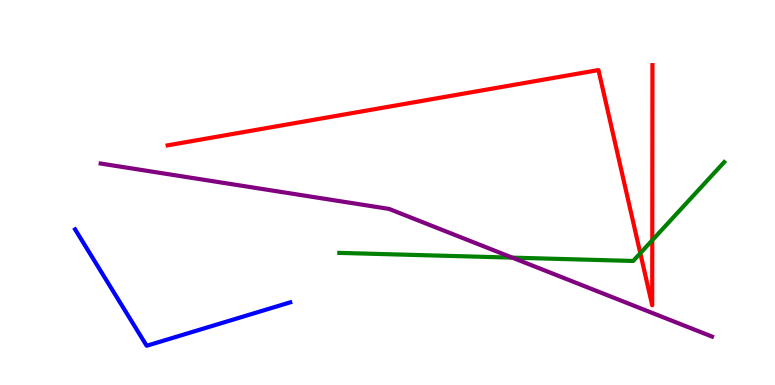[{'lines': ['blue', 'red'], 'intersections': []}, {'lines': ['green', 'red'], 'intersections': [{'x': 8.26, 'y': 3.42}, {'x': 8.42, 'y': 3.76}]}, {'lines': ['purple', 'red'], 'intersections': []}, {'lines': ['blue', 'green'], 'intersections': []}, {'lines': ['blue', 'purple'], 'intersections': []}, {'lines': ['green', 'purple'], 'intersections': [{'x': 6.61, 'y': 3.31}]}]